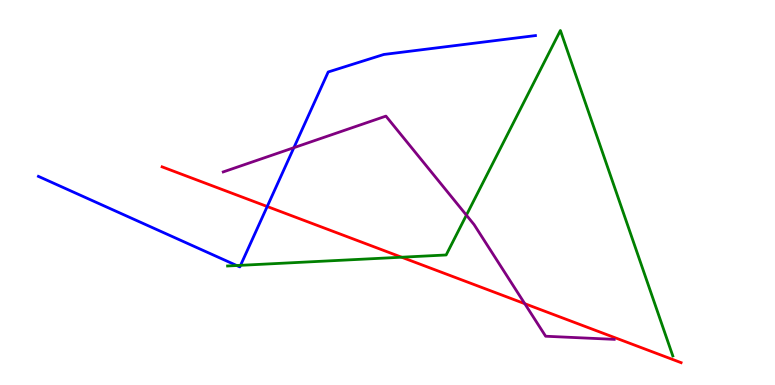[{'lines': ['blue', 'red'], 'intersections': [{'x': 3.45, 'y': 4.64}]}, {'lines': ['green', 'red'], 'intersections': [{'x': 5.18, 'y': 3.32}]}, {'lines': ['purple', 'red'], 'intersections': [{'x': 6.77, 'y': 2.11}]}, {'lines': ['blue', 'green'], 'intersections': [{'x': 3.05, 'y': 3.1}, {'x': 3.1, 'y': 3.11}]}, {'lines': ['blue', 'purple'], 'intersections': [{'x': 3.79, 'y': 6.16}]}, {'lines': ['green', 'purple'], 'intersections': [{'x': 6.02, 'y': 4.41}]}]